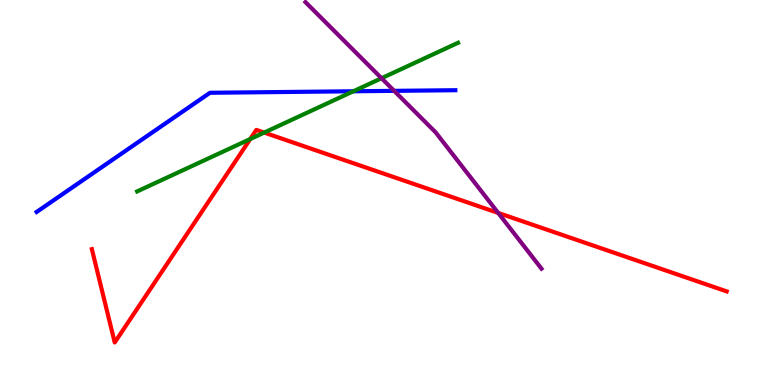[{'lines': ['blue', 'red'], 'intersections': []}, {'lines': ['green', 'red'], 'intersections': [{'x': 3.23, 'y': 6.39}, {'x': 3.41, 'y': 6.56}]}, {'lines': ['purple', 'red'], 'intersections': [{'x': 6.43, 'y': 4.47}]}, {'lines': ['blue', 'green'], 'intersections': [{'x': 4.56, 'y': 7.63}]}, {'lines': ['blue', 'purple'], 'intersections': [{'x': 5.09, 'y': 7.64}]}, {'lines': ['green', 'purple'], 'intersections': [{'x': 4.92, 'y': 7.97}]}]